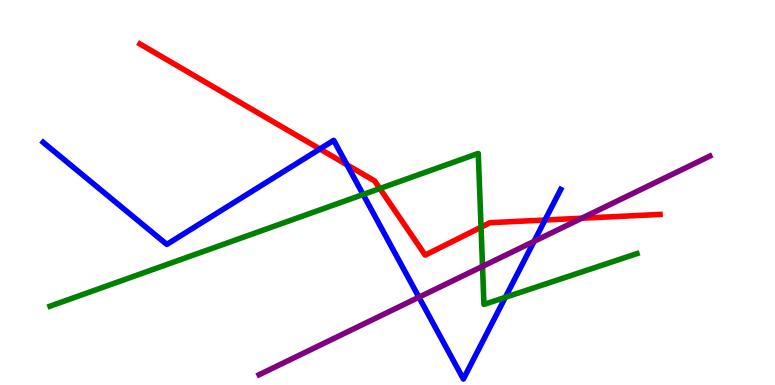[{'lines': ['blue', 'red'], 'intersections': [{'x': 4.13, 'y': 6.13}, {'x': 4.48, 'y': 5.72}, {'x': 7.03, 'y': 4.29}]}, {'lines': ['green', 'red'], 'intersections': [{'x': 4.9, 'y': 5.1}, {'x': 6.21, 'y': 4.1}]}, {'lines': ['purple', 'red'], 'intersections': [{'x': 7.51, 'y': 4.33}]}, {'lines': ['blue', 'green'], 'intersections': [{'x': 4.69, 'y': 4.95}, {'x': 6.52, 'y': 2.28}]}, {'lines': ['blue', 'purple'], 'intersections': [{'x': 5.41, 'y': 2.28}, {'x': 6.89, 'y': 3.73}]}, {'lines': ['green', 'purple'], 'intersections': [{'x': 6.23, 'y': 3.08}]}]